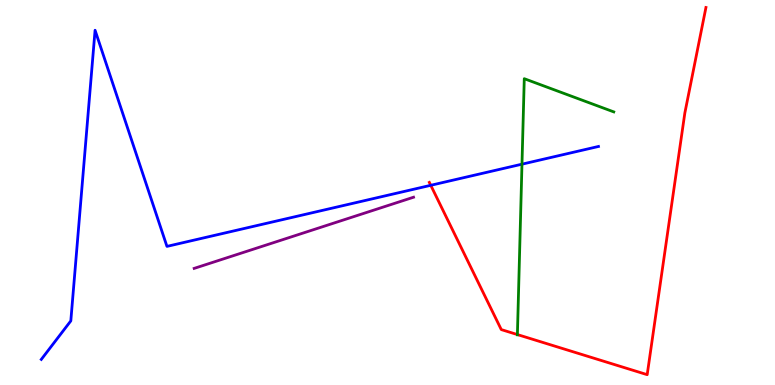[{'lines': ['blue', 'red'], 'intersections': [{'x': 5.56, 'y': 5.19}]}, {'lines': ['green', 'red'], 'intersections': [{'x': 6.68, 'y': 1.31}]}, {'lines': ['purple', 'red'], 'intersections': []}, {'lines': ['blue', 'green'], 'intersections': [{'x': 6.74, 'y': 5.74}]}, {'lines': ['blue', 'purple'], 'intersections': []}, {'lines': ['green', 'purple'], 'intersections': []}]